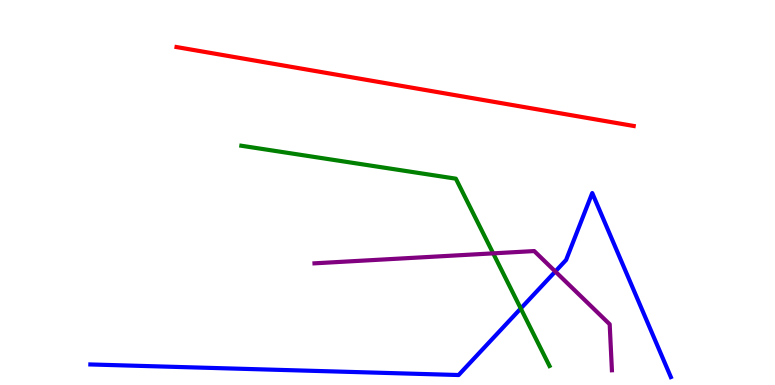[{'lines': ['blue', 'red'], 'intersections': []}, {'lines': ['green', 'red'], 'intersections': []}, {'lines': ['purple', 'red'], 'intersections': []}, {'lines': ['blue', 'green'], 'intersections': [{'x': 6.72, 'y': 1.99}]}, {'lines': ['blue', 'purple'], 'intersections': [{'x': 7.17, 'y': 2.95}]}, {'lines': ['green', 'purple'], 'intersections': [{'x': 6.36, 'y': 3.42}]}]